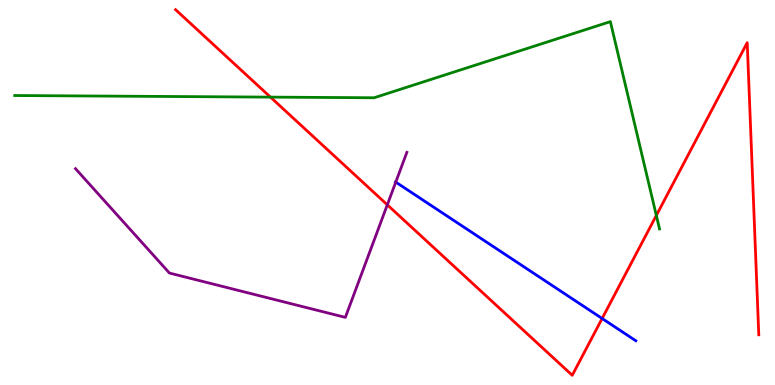[{'lines': ['blue', 'red'], 'intersections': [{'x': 7.77, 'y': 1.73}]}, {'lines': ['green', 'red'], 'intersections': [{'x': 3.49, 'y': 7.48}, {'x': 8.47, 'y': 4.4}]}, {'lines': ['purple', 'red'], 'intersections': [{'x': 5.0, 'y': 4.68}]}, {'lines': ['blue', 'green'], 'intersections': []}, {'lines': ['blue', 'purple'], 'intersections': [{'x': 5.11, 'y': 5.27}]}, {'lines': ['green', 'purple'], 'intersections': []}]